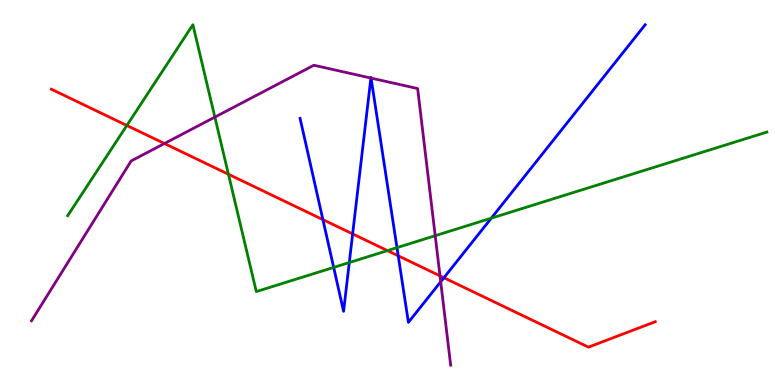[{'lines': ['blue', 'red'], 'intersections': [{'x': 4.17, 'y': 4.3}, {'x': 4.55, 'y': 3.92}, {'x': 5.14, 'y': 3.36}, {'x': 5.73, 'y': 2.79}]}, {'lines': ['green', 'red'], 'intersections': [{'x': 1.64, 'y': 6.74}, {'x': 2.95, 'y': 5.47}, {'x': 5.0, 'y': 3.49}]}, {'lines': ['purple', 'red'], 'intersections': [{'x': 2.12, 'y': 6.27}, {'x': 5.68, 'y': 2.83}]}, {'lines': ['blue', 'green'], 'intersections': [{'x': 4.31, 'y': 3.05}, {'x': 4.51, 'y': 3.18}, {'x': 5.12, 'y': 3.57}, {'x': 6.34, 'y': 4.33}]}, {'lines': ['blue', 'purple'], 'intersections': [{'x': 4.79, 'y': 7.97}, {'x': 4.79, 'y': 7.97}, {'x': 5.69, 'y': 2.68}]}, {'lines': ['green', 'purple'], 'intersections': [{'x': 2.77, 'y': 6.96}, {'x': 5.62, 'y': 3.88}]}]